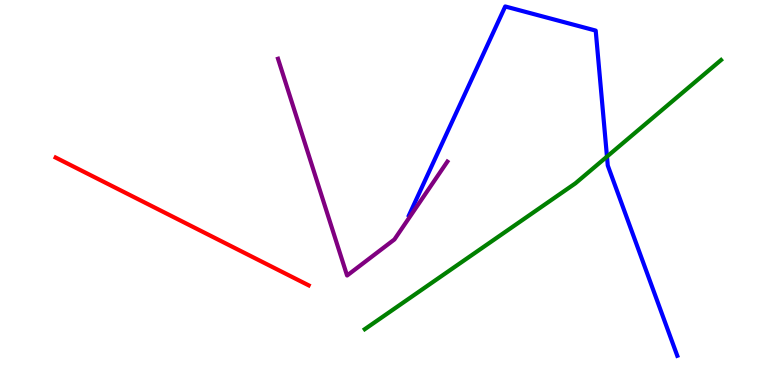[{'lines': ['blue', 'red'], 'intersections': []}, {'lines': ['green', 'red'], 'intersections': []}, {'lines': ['purple', 'red'], 'intersections': []}, {'lines': ['blue', 'green'], 'intersections': [{'x': 7.83, 'y': 5.93}]}, {'lines': ['blue', 'purple'], 'intersections': []}, {'lines': ['green', 'purple'], 'intersections': []}]